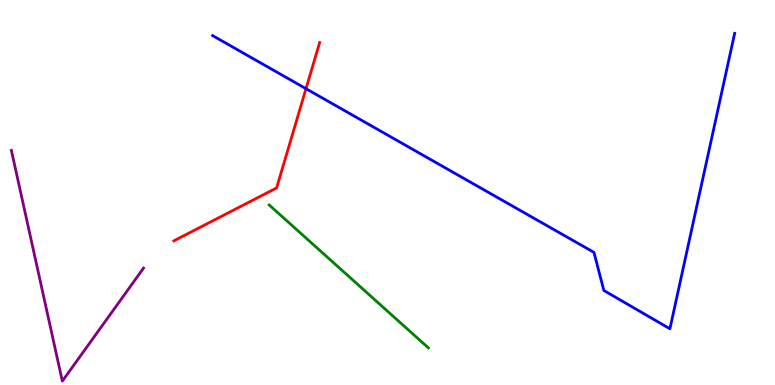[{'lines': ['blue', 'red'], 'intersections': [{'x': 3.95, 'y': 7.7}]}, {'lines': ['green', 'red'], 'intersections': []}, {'lines': ['purple', 'red'], 'intersections': []}, {'lines': ['blue', 'green'], 'intersections': []}, {'lines': ['blue', 'purple'], 'intersections': []}, {'lines': ['green', 'purple'], 'intersections': []}]